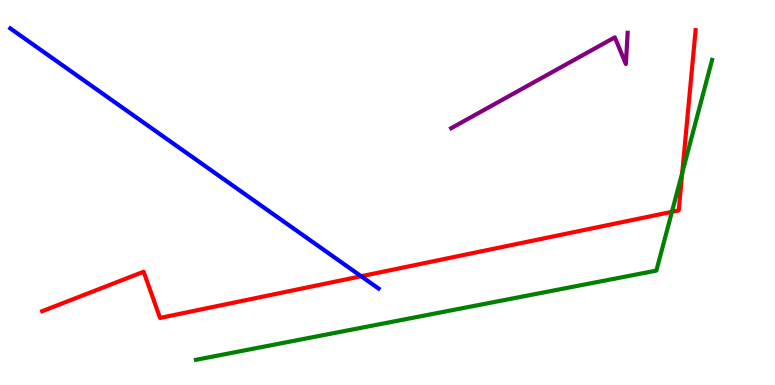[{'lines': ['blue', 'red'], 'intersections': [{'x': 4.66, 'y': 2.82}]}, {'lines': ['green', 'red'], 'intersections': [{'x': 8.67, 'y': 4.5}, {'x': 8.8, 'y': 5.51}]}, {'lines': ['purple', 'red'], 'intersections': []}, {'lines': ['blue', 'green'], 'intersections': []}, {'lines': ['blue', 'purple'], 'intersections': []}, {'lines': ['green', 'purple'], 'intersections': []}]